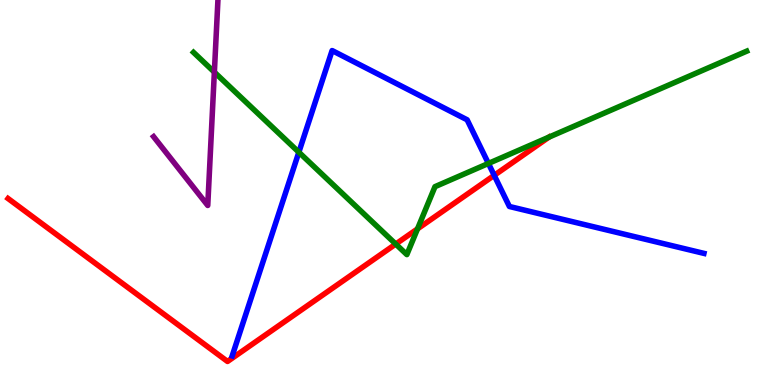[{'lines': ['blue', 'red'], 'intersections': [{'x': 6.38, 'y': 5.45}]}, {'lines': ['green', 'red'], 'intersections': [{'x': 5.11, 'y': 3.66}, {'x': 5.39, 'y': 4.06}, {'x': 7.08, 'y': 6.44}]}, {'lines': ['purple', 'red'], 'intersections': []}, {'lines': ['blue', 'green'], 'intersections': [{'x': 3.86, 'y': 6.05}, {'x': 6.3, 'y': 5.75}]}, {'lines': ['blue', 'purple'], 'intersections': []}, {'lines': ['green', 'purple'], 'intersections': [{'x': 2.77, 'y': 8.13}]}]